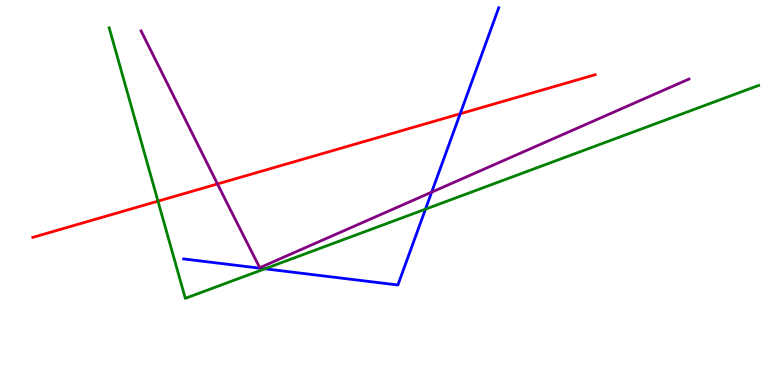[{'lines': ['blue', 'red'], 'intersections': [{'x': 5.94, 'y': 7.05}]}, {'lines': ['green', 'red'], 'intersections': [{'x': 2.04, 'y': 4.77}]}, {'lines': ['purple', 'red'], 'intersections': [{'x': 2.81, 'y': 5.22}]}, {'lines': ['blue', 'green'], 'intersections': [{'x': 3.42, 'y': 3.02}, {'x': 5.49, 'y': 4.57}]}, {'lines': ['blue', 'purple'], 'intersections': [{'x': 5.57, 'y': 5.01}]}, {'lines': ['green', 'purple'], 'intersections': []}]